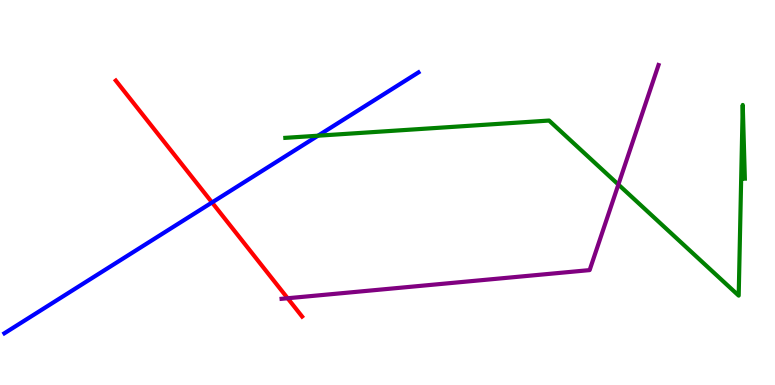[{'lines': ['blue', 'red'], 'intersections': [{'x': 2.74, 'y': 4.74}]}, {'lines': ['green', 'red'], 'intersections': []}, {'lines': ['purple', 'red'], 'intersections': [{'x': 3.71, 'y': 2.25}]}, {'lines': ['blue', 'green'], 'intersections': [{'x': 4.1, 'y': 6.48}]}, {'lines': ['blue', 'purple'], 'intersections': []}, {'lines': ['green', 'purple'], 'intersections': [{'x': 7.98, 'y': 5.21}]}]